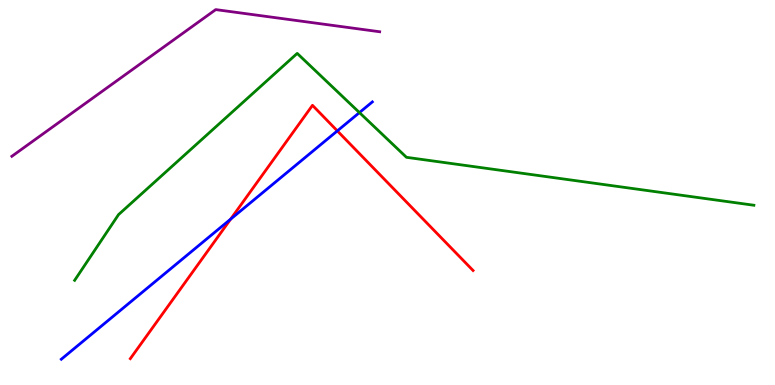[{'lines': ['blue', 'red'], 'intersections': [{'x': 2.98, 'y': 4.31}, {'x': 4.35, 'y': 6.6}]}, {'lines': ['green', 'red'], 'intersections': []}, {'lines': ['purple', 'red'], 'intersections': []}, {'lines': ['blue', 'green'], 'intersections': [{'x': 4.64, 'y': 7.08}]}, {'lines': ['blue', 'purple'], 'intersections': []}, {'lines': ['green', 'purple'], 'intersections': []}]